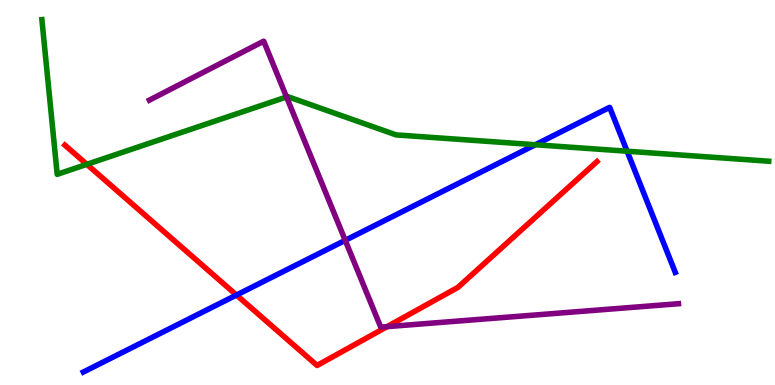[{'lines': ['blue', 'red'], 'intersections': [{'x': 3.05, 'y': 2.34}]}, {'lines': ['green', 'red'], 'intersections': [{'x': 1.12, 'y': 5.73}]}, {'lines': ['purple', 'red'], 'intersections': [{'x': 5.0, 'y': 1.52}]}, {'lines': ['blue', 'green'], 'intersections': [{'x': 6.91, 'y': 6.24}, {'x': 8.09, 'y': 6.07}]}, {'lines': ['blue', 'purple'], 'intersections': [{'x': 4.45, 'y': 3.76}]}, {'lines': ['green', 'purple'], 'intersections': [{'x': 3.7, 'y': 7.48}]}]